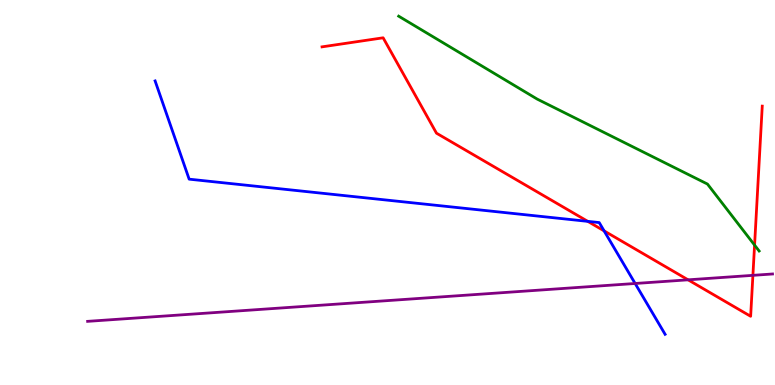[{'lines': ['blue', 'red'], 'intersections': [{'x': 7.58, 'y': 4.25}, {'x': 7.8, 'y': 4.0}]}, {'lines': ['green', 'red'], 'intersections': [{'x': 9.74, 'y': 3.63}]}, {'lines': ['purple', 'red'], 'intersections': [{'x': 8.88, 'y': 2.73}, {'x': 9.71, 'y': 2.85}]}, {'lines': ['blue', 'green'], 'intersections': []}, {'lines': ['blue', 'purple'], 'intersections': [{'x': 8.2, 'y': 2.64}]}, {'lines': ['green', 'purple'], 'intersections': []}]